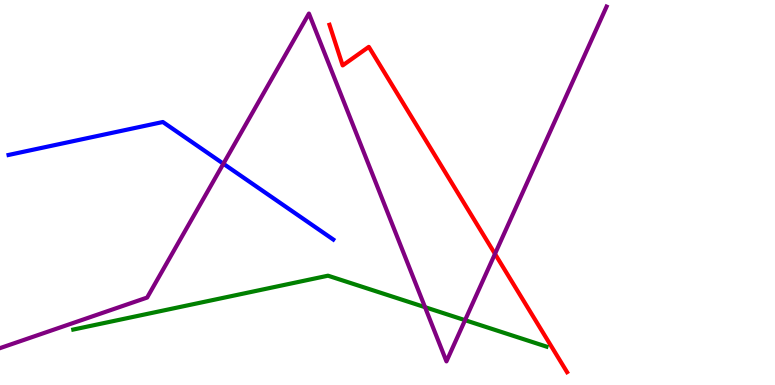[{'lines': ['blue', 'red'], 'intersections': []}, {'lines': ['green', 'red'], 'intersections': []}, {'lines': ['purple', 'red'], 'intersections': [{'x': 6.39, 'y': 3.41}]}, {'lines': ['blue', 'green'], 'intersections': []}, {'lines': ['blue', 'purple'], 'intersections': [{'x': 2.88, 'y': 5.75}]}, {'lines': ['green', 'purple'], 'intersections': [{'x': 5.48, 'y': 2.02}, {'x': 6.0, 'y': 1.68}]}]